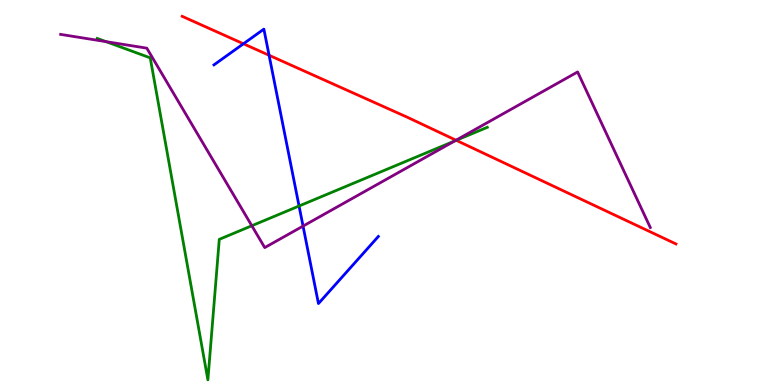[{'lines': ['blue', 'red'], 'intersections': [{'x': 3.14, 'y': 8.86}, {'x': 3.47, 'y': 8.56}]}, {'lines': ['green', 'red'], 'intersections': [{'x': 5.89, 'y': 6.36}]}, {'lines': ['purple', 'red'], 'intersections': [{'x': 5.88, 'y': 6.36}]}, {'lines': ['blue', 'green'], 'intersections': [{'x': 3.86, 'y': 4.65}]}, {'lines': ['blue', 'purple'], 'intersections': [{'x': 3.91, 'y': 4.13}]}, {'lines': ['green', 'purple'], 'intersections': [{'x': 1.37, 'y': 8.92}, {'x': 3.25, 'y': 4.14}, {'x': 5.87, 'y': 6.34}]}]